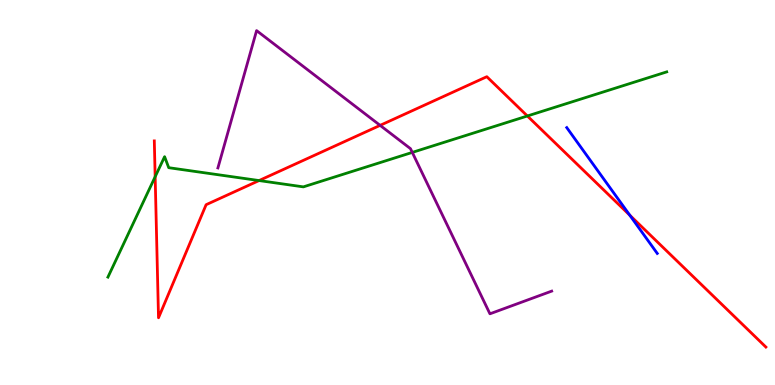[{'lines': ['blue', 'red'], 'intersections': [{'x': 8.13, 'y': 4.41}]}, {'lines': ['green', 'red'], 'intersections': [{'x': 2.0, 'y': 5.41}, {'x': 3.34, 'y': 5.31}, {'x': 6.8, 'y': 6.99}]}, {'lines': ['purple', 'red'], 'intersections': [{'x': 4.9, 'y': 6.74}]}, {'lines': ['blue', 'green'], 'intersections': []}, {'lines': ['blue', 'purple'], 'intersections': []}, {'lines': ['green', 'purple'], 'intersections': [{'x': 5.32, 'y': 6.04}]}]